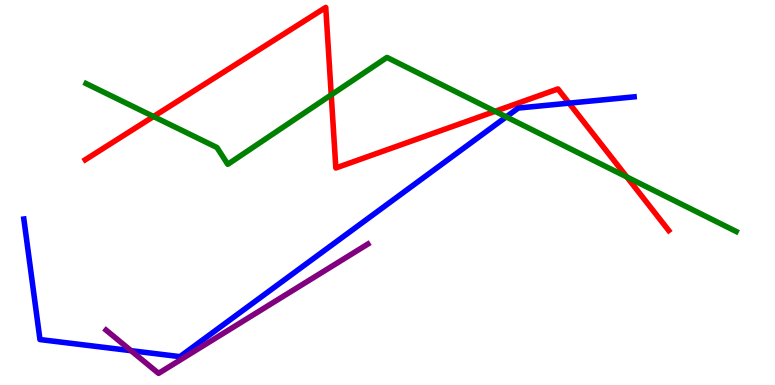[{'lines': ['blue', 'red'], 'intersections': [{'x': 7.34, 'y': 7.32}]}, {'lines': ['green', 'red'], 'intersections': [{'x': 1.98, 'y': 6.97}, {'x': 4.27, 'y': 7.54}, {'x': 6.39, 'y': 7.11}, {'x': 8.09, 'y': 5.4}]}, {'lines': ['purple', 'red'], 'intersections': []}, {'lines': ['blue', 'green'], 'intersections': [{'x': 6.53, 'y': 6.96}]}, {'lines': ['blue', 'purple'], 'intersections': [{'x': 1.69, 'y': 0.892}]}, {'lines': ['green', 'purple'], 'intersections': []}]